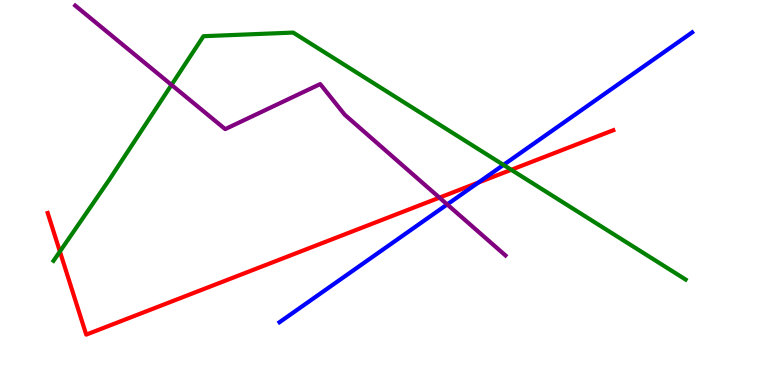[{'lines': ['blue', 'red'], 'intersections': [{'x': 6.17, 'y': 5.26}]}, {'lines': ['green', 'red'], 'intersections': [{'x': 0.773, 'y': 3.47}, {'x': 6.6, 'y': 5.59}]}, {'lines': ['purple', 'red'], 'intersections': [{'x': 5.67, 'y': 4.87}]}, {'lines': ['blue', 'green'], 'intersections': [{'x': 6.5, 'y': 5.72}]}, {'lines': ['blue', 'purple'], 'intersections': [{'x': 5.77, 'y': 4.69}]}, {'lines': ['green', 'purple'], 'intersections': [{'x': 2.21, 'y': 7.79}]}]